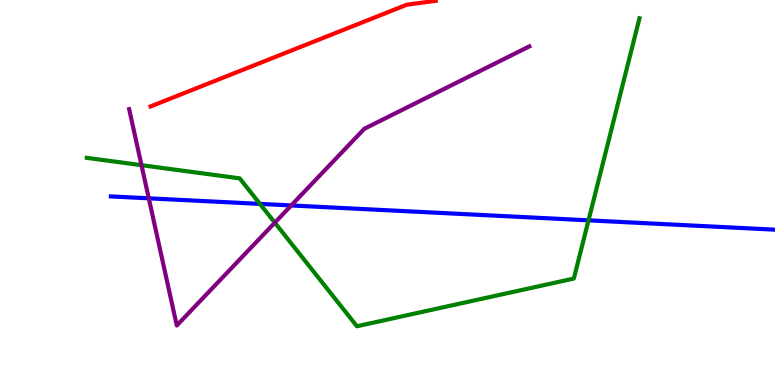[{'lines': ['blue', 'red'], 'intersections': []}, {'lines': ['green', 'red'], 'intersections': []}, {'lines': ['purple', 'red'], 'intersections': []}, {'lines': ['blue', 'green'], 'intersections': [{'x': 3.35, 'y': 4.7}, {'x': 7.59, 'y': 4.28}]}, {'lines': ['blue', 'purple'], 'intersections': [{'x': 1.92, 'y': 4.85}, {'x': 3.76, 'y': 4.66}]}, {'lines': ['green', 'purple'], 'intersections': [{'x': 1.83, 'y': 5.71}, {'x': 3.55, 'y': 4.22}]}]